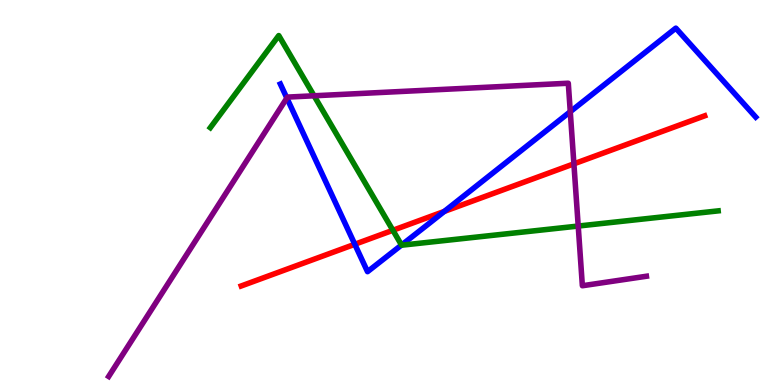[{'lines': ['blue', 'red'], 'intersections': [{'x': 4.58, 'y': 3.66}, {'x': 5.73, 'y': 4.51}]}, {'lines': ['green', 'red'], 'intersections': [{'x': 5.07, 'y': 4.02}]}, {'lines': ['purple', 'red'], 'intersections': [{'x': 7.41, 'y': 5.74}]}, {'lines': ['blue', 'green'], 'intersections': [{'x': 5.18, 'y': 3.64}]}, {'lines': ['blue', 'purple'], 'intersections': [{'x': 3.7, 'y': 7.45}, {'x': 7.36, 'y': 7.1}]}, {'lines': ['green', 'purple'], 'intersections': [{'x': 4.05, 'y': 7.51}, {'x': 7.46, 'y': 4.13}]}]